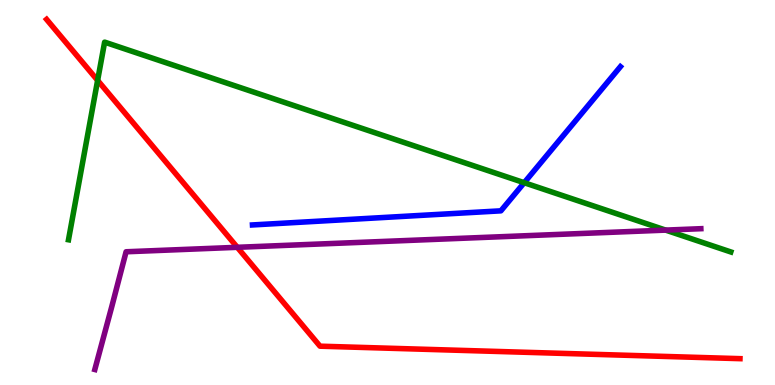[{'lines': ['blue', 'red'], 'intersections': []}, {'lines': ['green', 'red'], 'intersections': [{'x': 1.26, 'y': 7.91}]}, {'lines': ['purple', 'red'], 'intersections': [{'x': 3.06, 'y': 3.58}]}, {'lines': ['blue', 'green'], 'intersections': [{'x': 6.76, 'y': 5.25}]}, {'lines': ['blue', 'purple'], 'intersections': []}, {'lines': ['green', 'purple'], 'intersections': [{'x': 8.59, 'y': 4.02}]}]